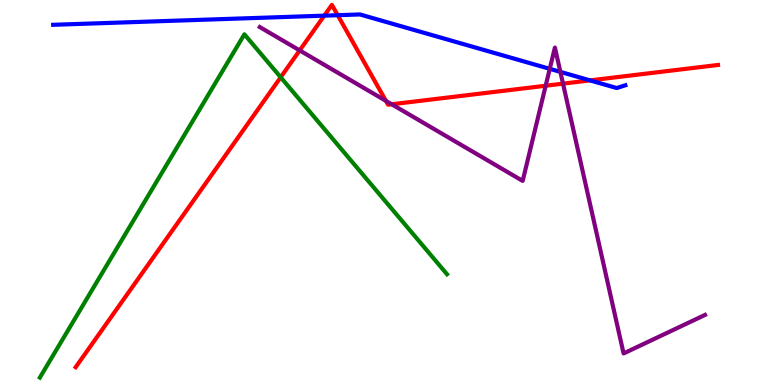[{'lines': ['blue', 'red'], 'intersections': [{'x': 4.18, 'y': 9.59}, {'x': 4.36, 'y': 9.61}, {'x': 7.61, 'y': 7.91}]}, {'lines': ['green', 'red'], 'intersections': [{'x': 3.62, 'y': 7.99}]}, {'lines': ['purple', 'red'], 'intersections': [{'x': 3.87, 'y': 8.69}, {'x': 4.98, 'y': 7.38}, {'x': 5.05, 'y': 7.29}, {'x': 7.04, 'y': 7.77}, {'x': 7.26, 'y': 7.83}]}, {'lines': ['blue', 'green'], 'intersections': []}, {'lines': ['blue', 'purple'], 'intersections': [{'x': 7.09, 'y': 8.21}, {'x': 7.23, 'y': 8.13}]}, {'lines': ['green', 'purple'], 'intersections': []}]